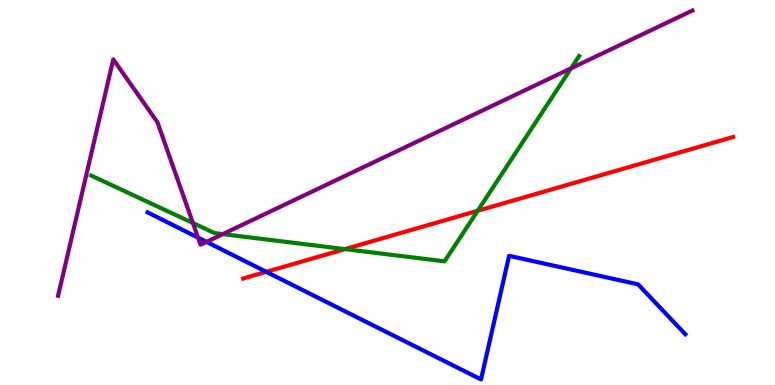[{'lines': ['blue', 'red'], 'intersections': [{'x': 3.44, 'y': 2.94}]}, {'lines': ['green', 'red'], 'intersections': [{'x': 4.45, 'y': 3.53}, {'x': 6.16, 'y': 4.53}]}, {'lines': ['purple', 'red'], 'intersections': []}, {'lines': ['blue', 'green'], 'intersections': []}, {'lines': ['blue', 'purple'], 'intersections': [{'x': 2.56, 'y': 3.83}, {'x': 2.66, 'y': 3.72}]}, {'lines': ['green', 'purple'], 'intersections': [{'x': 2.49, 'y': 4.21}, {'x': 2.87, 'y': 3.92}, {'x': 7.37, 'y': 8.23}]}]